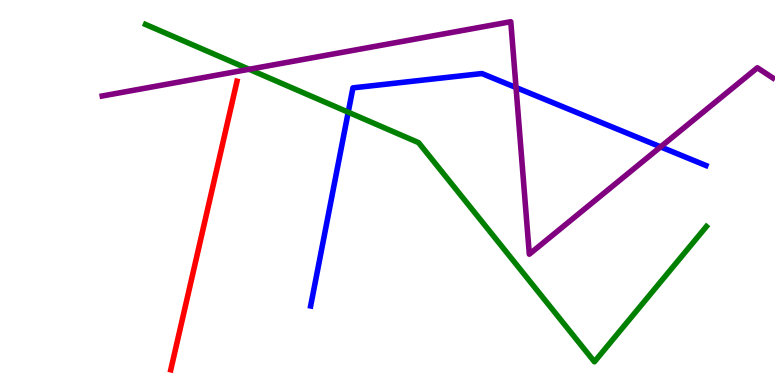[{'lines': ['blue', 'red'], 'intersections': []}, {'lines': ['green', 'red'], 'intersections': []}, {'lines': ['purple', 'red'], 'intersections': []}, {'lines': ['blue', 'green'], 'intersections': [{'x': 4.49, 'y': 7.09}]}, {'lines': ['blue', 'purple'], 'intersections': [{'x': 6.66, 'y': 7.73}, {'x': 8.52, 'y': 6.18}]}, {'lines': ['green', 'purple'], 'intersections': [{'x': 3.21, 'y': 8.2}]}]